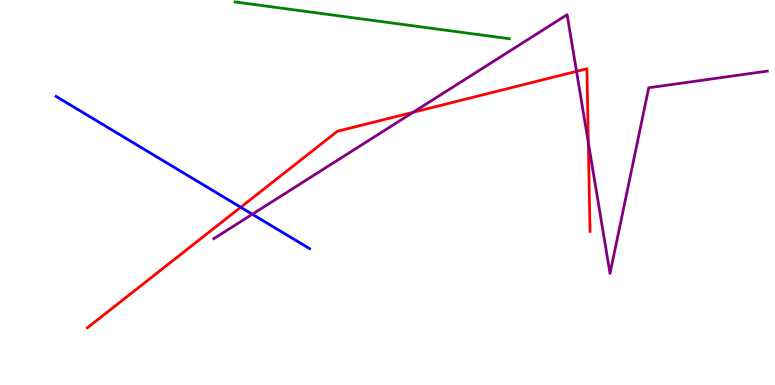[{'lines': ['blue', 'red'], 'intersections': [{'x': 3.11, 'y': 4.62}]}, {'lines': ['green', 'red'], 'intersections': []}, {'lines': ['purple', 'red'], 'intersections': [{'x': 5.33, 'y': 7.08}, {'x': 7.44, 'y': 8.15}, {'x': 7.59, 'y': 6.3}]}, {'lines': ['blue', 'green'], 'intersections': []}, {'lines': ['blue', 'purple'], 'intersections': [{'x': 3.26, 'y': 4.44}]}, {'lines': ['green', 'purple'], 'intersections': []}]